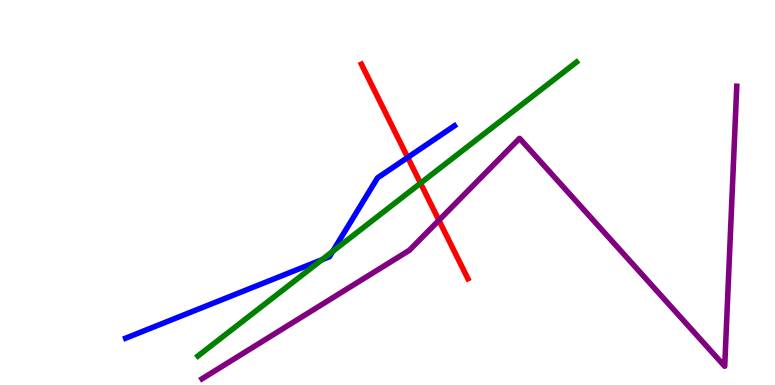[{'lines': ['blue', 'red'], 'intersections': [{'x': 5.26, 'y': 5.91}]}, {'lines': ['green', 'red'], 'intersections': [{'x': 5.43, 'y': 5.24}]}, {'lines': ['purple', 'red'], 'intersections': [{'x': 5.66, 'y': 4.28}]}, {'lines': ['blue', 'green'], 'intersections': [{'x': 4.15, 'y': 3.25}, {'x': 4.29, 'y': 3.47}]}, {'lines': ['blue', 'purple'], 'intersections': []}, {'lines': ['green', 'purple'], 'intersections': []}]